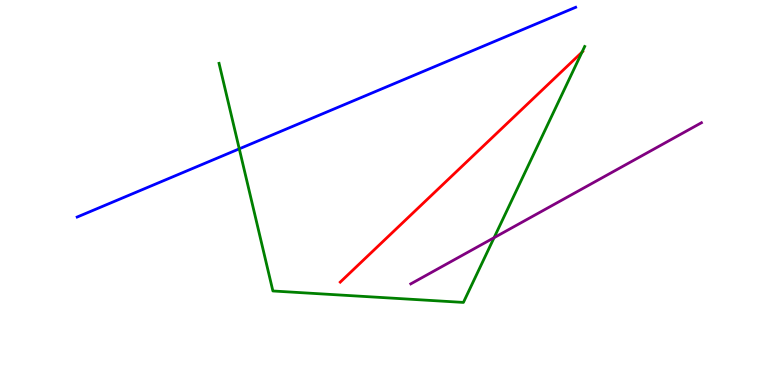[{'lines': ['blue', 'red'], 'intersections': []}, {'lines': ['green', 'red'], 'intersections': [{'x': 7.51, 'y': 8.64}]}, {'lines': ['purple', 'red'], 'intersections': []}, {'lines': ['blue', 'green'], 'intersections': [{'x': 3.09, 'y': 6.13}]}, {'lines': ['blue', 'purple'], 'intersections': []}, {'lines': ['green', 'purple'], 'intersections': [{'x': 6.38, 'y': 3.83}]}]